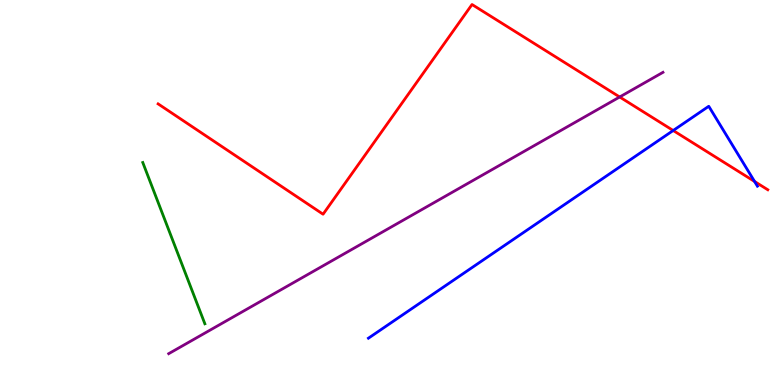[{'lines': ['blue', 'red'], 'intersections': [{'x': 8.69, 'y': 6.61}, {'x': 9.74, 'y': 5.29}]}, {'lines': ['green', 'red'], 'intersections': []}, {'lines': ['purple', 'red'], 'intersections': [{'x': 8.0, 'y': 7.48}]}, {'lines': ['blue', 'green'], 'intersections': []}, {'lines': ['blue', 'purple'], 'intersections': []}, {'lines': ['green', 'purple'], 'intersections': []}]